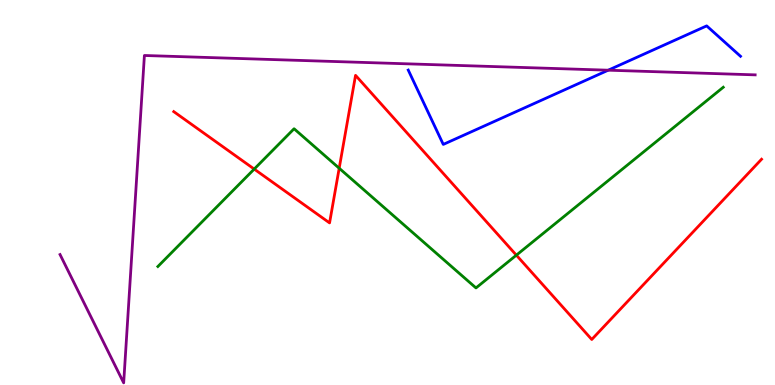[{'lines': ['blue', 'red'], 'intersections': []}, {'lines': ['green', 'red'], 'intersections': [{'x': 3.28, 'y': 5.61}, {'x': 4.38, 'y': 5.63}, {'x': 6.66, 'y': 3.37}]}, {'lines': ['purple', 'red'], 'intersections': []}, {'lines': ['blue', 'green'], 'intersections': []}, {'lines': ['blue', 'purple'], 'intersections': [{'x': 7.85, 'y': 8.18}]}, {'lines': ['green', 'purple'], 'intersections': []}]